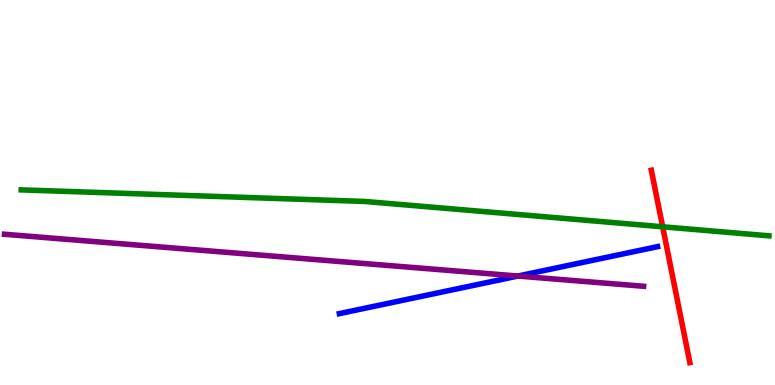[{'lines': ['blue', 'red'], 'intersections': []}, {'lines': ['green', 'red'], 'intersections': [{'x': 8.55, 'y': 4.11}]}, {'lines': ['purple', 'red'], 'intersections': []}, {'lines': ['blue', 'green'], 'intersections': []}, {'lines': ['blue', 'purple'], 'intersections': [{'x': 6.68, 'y': 2.83}]}, {'lines': ['green', 'purple'], 'intersections': []}]